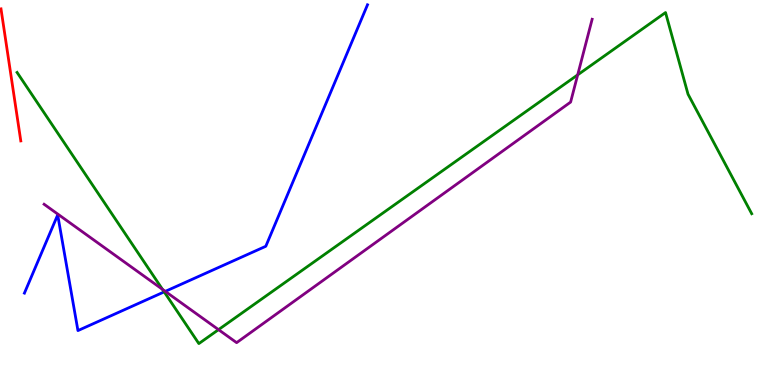[{'lines': ['blue', 'red'], 'intersections': []}, {'lines': ['green', 'red'], 'intersections': []}, {'lines': ['purple', 'red'], 'intersections': []}, {'lines': ['blue', 'green'], 'intersections': [{'x': 2.12, 'y': 2.42}]}, {'lines': ['blue', 'purple'], 'intersections': [{'x': 2.13, 'y': 2.43}]}, {'lines': ['green', 'purple'], 'intersections': [{'x': 2.1, 'y': 2.48}, {'x': 2.82, 'y': 1.44}, {'x': 7.45, 'y': 8.06}]}]